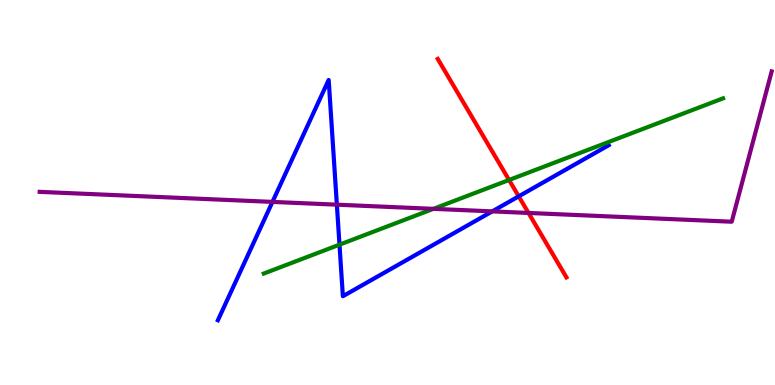[{'lines': ['blue', 'red'], 'intersections': [{'x': 6.69, 'y': 4.9}]}, {'lines': ['green', 'red'], 'intersections': [{'x': 6.57, 'y': 5.33}]}, {'lines': ['purple', 'red'], 'intersections': [{'x': 6.82, 'y': 4.47}]}, {'lines': ['blue', 'green'], 'intersections': [{'x': 4.38, 'y': 3.65}]}, {'lines': ['blue', 'purple'], 'intersections': [{'x': 3.52, 'y': 4.76}, {'x': 4.35, 'y': 4.68}, {'x': 6.35, 'y': 4.51}]}, {'lines': ['green', 'purple'], 'intersections': [{'x': 5.59, 'y': 4.58}]}]